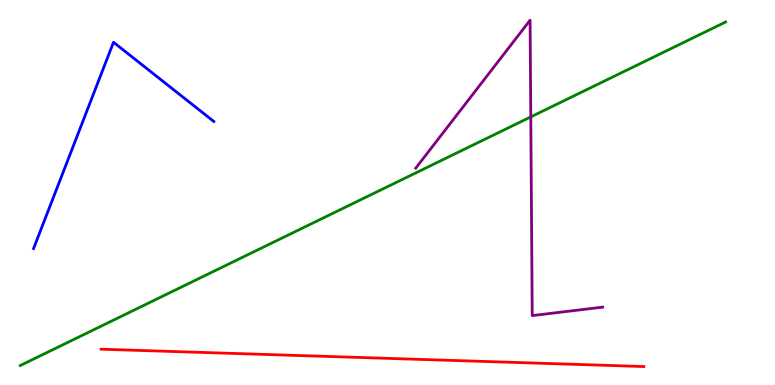[{'lines': ['blue', 'red'], 'intersections': []}, {'lines': ['green', 'red'], 'intersections': []}, {'lines': ['purple', 'red'], 'intersections': []}, {'lines': ['blue', 'green'], 'intersections': []}, {'lines': ['blue', 'purple'], 'intersections': []}, {'lines': ['green', 'purple'], 'intersections': [{'x': 6.85, 'y': 6.96}]}]